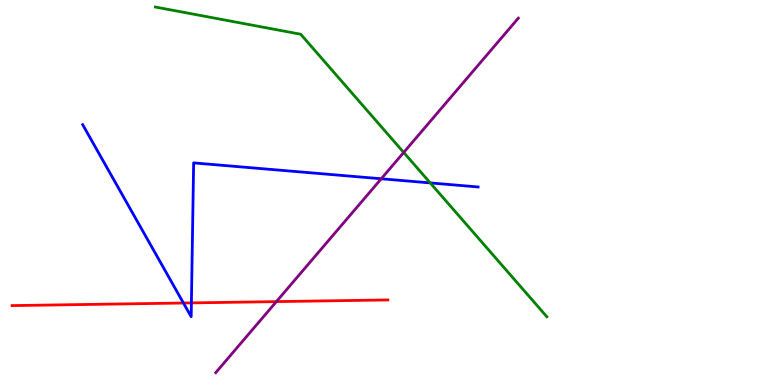[{'lines': ['blue', 'red'], 'intersections': [{'x': 2.37, 'y': 2.13}, {'x': 2.47, 'y': 2.13}]}, {'lines': ['green', 'red'], 'intersections': []}, {'lines': ['purple', 'red'], 'intersections': [{'x': 3.57, 'y': 2.17}]}, {'lines': ['blue', 'green'], 'intersections': [{'x': 5.55, 'y': 5.25}]}, {'lines': ['blue', 'purple'], 'intersections': [{'x': 4.92, 'y': 5.36}]}, {'lines': ['green', 'purple'], 'intersections': [{'x': 5.21, 'y': 6.04}]}]